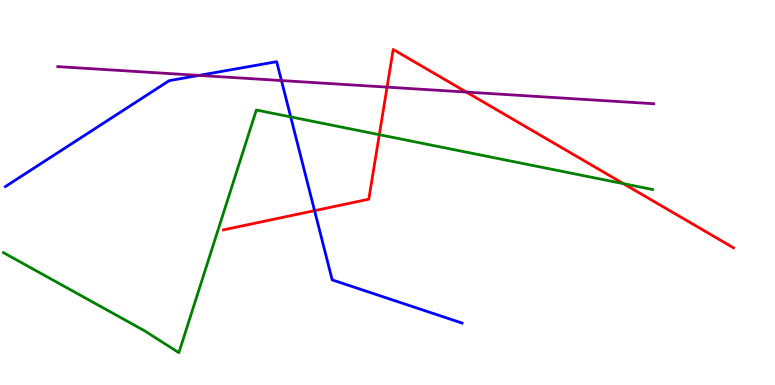[{'lines': ['blue', 'red'], 'intersections': [{'x': 4.06, 'y': 4.53}]}, {'lines': ['green', 'red'], 'intersections': [{'x': 4.89, 'y': 6.5}, {'x': 8.04, 'y': 5.23}]}, {'lines': ['purple', 'red'], 'intersections': [{'x': 4.99, 'y': 7.74}, {'x': 6.02, 'y': 7.61}]}, {'lines': ['blue', 'green'], 'intersections': [{'x': 3.75, 'y': 6.96}]}, {'lines': ['blue', 'purple'], 'intersections': [{'x': 2.57, 'y': 8.04}, {'x': 3.63, 'y': 7.91}]}, {'lines': ['green', 'purple'], 'intersections': []}]